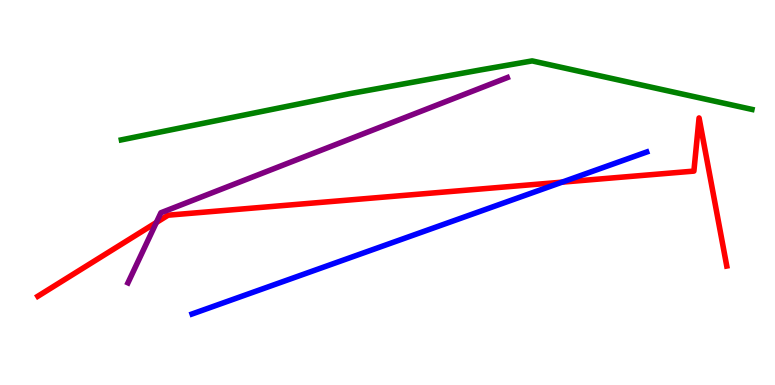[{'lines': ['blue', 'red'], 'intersections': [{'x': 7.25, 'y': 5.27}]}, {'lines': ['green', 'red'], 'intersections': []}, {'lines': ['purple', 'red'], 'intersections': [{'x': 2.02, 'y': 4.22}]}, {'lines': ['blue', 'green'], 'intersections': []}, {'lines': ['blue', 'purple'], 'intersections': []}, {'lines': ['green', 'purple'], 'intersections': []}]